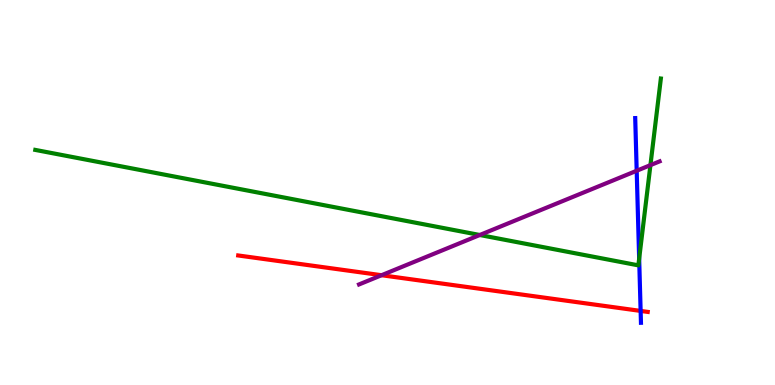[{'lines': ['blue', 'red'], 'intersections': [{'x': 8.27, 'y': 1.92}]}, {'lines': ['green', 'red'], 'intersections': []}, {'lines': ['purple', 'red'], 'intersections': [{'x': 4.92, 'y': 2.85}]}, {'lines': ['blue', 'green'], 'intersections': [{'x': 8.25, 'y': 3.28}]}, {'lines': ['blue', 'purple'], 'intersections': [{'x': 8.22, 'y': 5.56}]}, {'lines': ['green', 'purple'], 'intersections': [{'x': 6.19, 'y': 3.9}, {'x': 8.39, 'y': 5.71}]}]